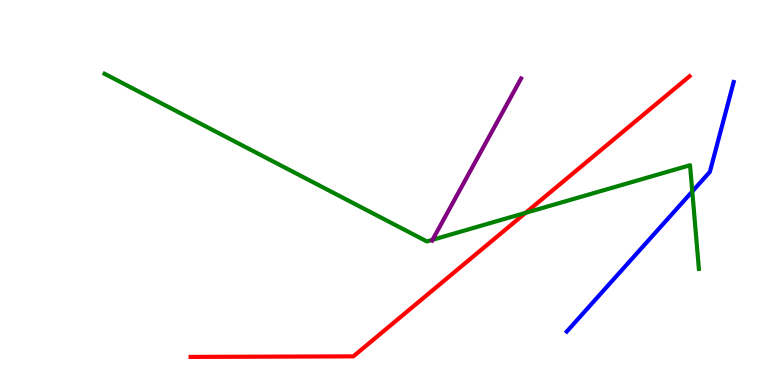[{'lines': ['blue', 'red'], 'intersections': []}, {'lines': ['green', 'red'], 'intersections': [{'x': 6.78, 'y': 4.47}]}, {'lines': ['purple', 'red'], 'intersections': []}, {'lines': ['blue', 'green'], 'intersections': [{'x': 8.93, 'y': 5.03}]}, {'lines': ['blue', 'purple'], 'intersections': []}, {'lines': ['green', 'purple'], 'intersections': [{'x': 5.58, 'y': 3.77}]}]